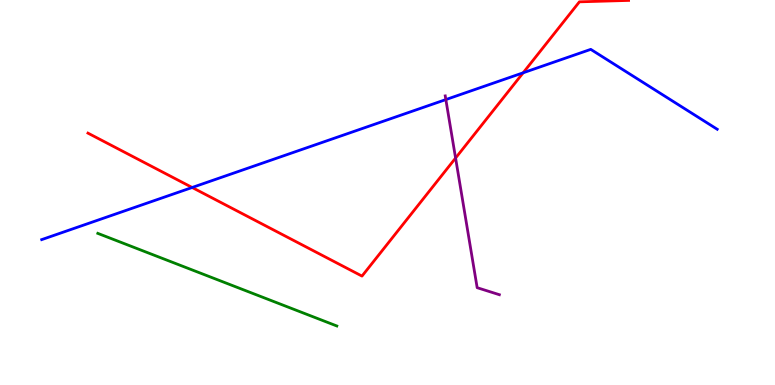[{'lines': ['blue', 'red'], 'intersections': [{'x': 2.48, 'y': 5.13}, {'x': 6.75, 'y': 8.11}]}, {'lines': ['green', 'red'], 'intersections': []}, {'lines': ['purple', 'red'], 'intersections': [{'x': 5.88, 'y': 5.9}]}, {'lines': ['blue', 'green'], 'intersections': []}, {'lines': ['blue', 'purple'], 'intersections': [{'x': 5.75, 'y': 7.41}]}, {'lines': ['green', 'purple'], 'intersections': []}]